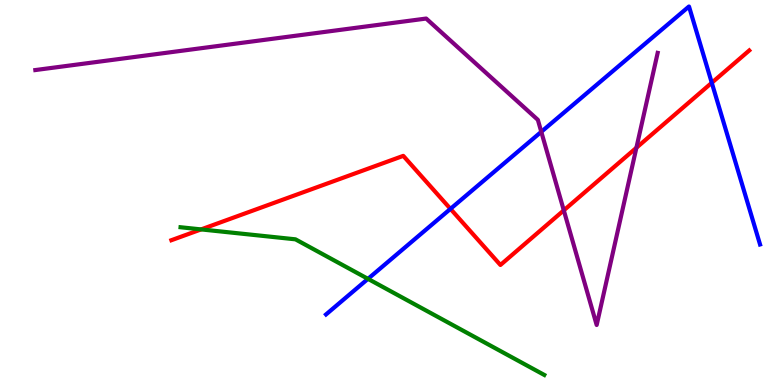[{'lines': ['blue', 'red'], 'intersections': [{'x': 5.81, 'y': 4.58}, {'x': 9.18, 'y': 7.85}]}, {'lines': ['green', 'red'], 'intersections': [{'x': 2.59, 'y': 4.04}]}, {'lines': ['purple', 'red'], 'intersections': [{'x': 7.27, 'y': 4.54}, {'x': 8.21, 'y': 6.16}]}, {'lines': ['blue', 'green'], 'intersections': [{'x': 4.75, 'y': 2.76}]}, {'lines': ['blue', 'purple'], 'intersections': [{'x': 6.98, 'y': 6.58}]}, {'lines': ['green', 'purple'], 'intersections': []}]